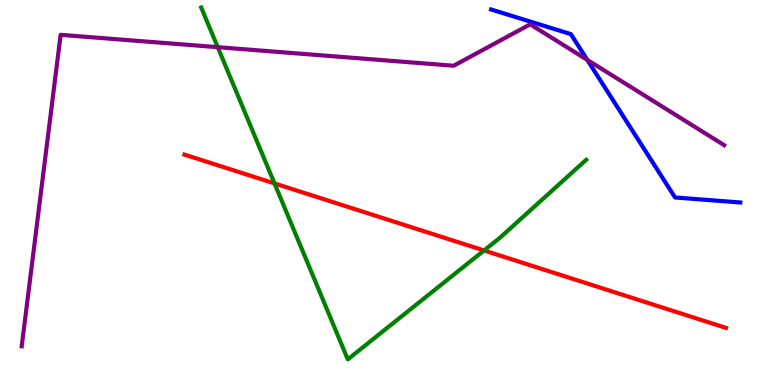[{'lines': ['blue', 'red'], 'intersections': []}, {'lines': ['green', 'red'], 'intersections': [{'x': 3.54, 'y': 5.24}, {'x': 6.25, 'y': 3.49}]}, {'lines': ['purple', 'red'], 'intersections': []}, {'lines': ['blue', 'green'], 'intersections': []}, {'lines': ['blue', 'purple'], 'intersections': [{'x': 7.58, 'y': 8.44}]}, {'lines': ['green', 'purple'], 'intersections': [{'x': 2.81, 'y': 8.77}]}]